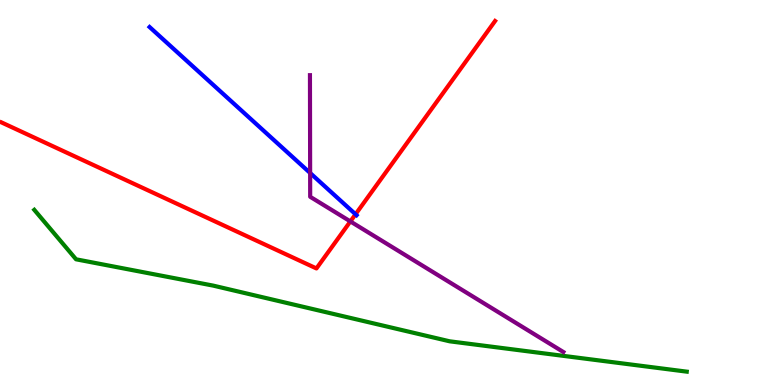[{'lines': ['blue', 'red'], 'intersections': [{'x': 4.59, 'y': 4.43}]}, {'lines': ['green', 'red'], 'intersections': []}, {'lines': ['purple', 'red'], 'intersections': [{'x': 4.52, 'y': 4.25}]}, {'lines': ['blue', 'green'], 'intersections': []}, {'lines': ['blue', 'purple'], 'intersections': [{'x': 4.0, 'y': 5.51}]}, {'lines': ['green', 'purple'], 'intersections': []}]